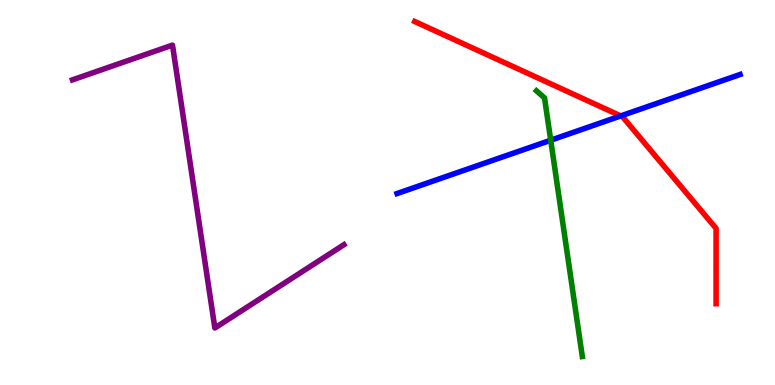[{'lines': ['blue', 'red'], 'intersections': [{'x': 8.01, 'y': 6.99}]}, {'lines': ['green', 'red'], 'intersections': []}, {'lines': ['purple', 'red'], 'intersections': []}, {'lines': ['blue', 'green'], 'intersections': [{'x': 7.11, 'y': 6.36}]}, {'lines': ['blue', 'purple'], 'intersections': []}, {'lines': ['green', 'purple'], 'intersections': []}]